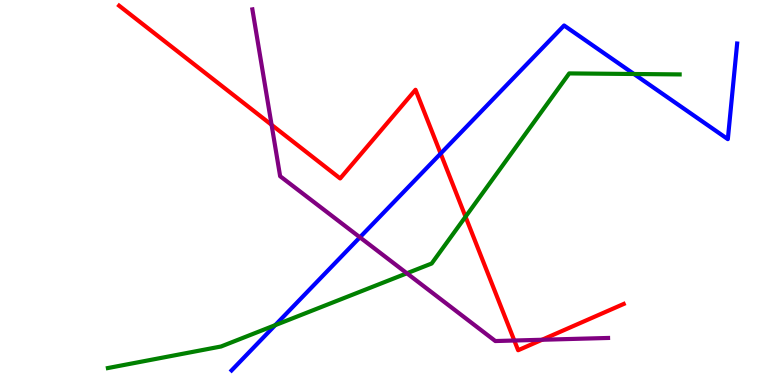[{'lines': ['blue', 'red'], 'intersections': [{'x': 5.69, 'y': 6.01}]}, {'lines': ['green', 'red'], 'intersections': [{'x': 6.01, 'y': 4.37}]}, {'lines': ['purple', 'red'], 'intersections': [{'x': 3.5, 'y': 6.76}, {'x': 6.64, 'y': 1.16}, {'x': 6.99, 'y': 1.17}]}, {'lines': ['blue', 'green'], 'intersections': [{'x': 3.55, 'y': 1.55}, {'x': 8.18, 'y': 8.08}]}, {'lines': ['blue', 'purple'], 'intersections': [{'x': 4.64, 'y': 3.84}]}, {'lines': ['green', 'purple'], 'intersections': [{'x': 5.25, 'y': 2.9}]}]